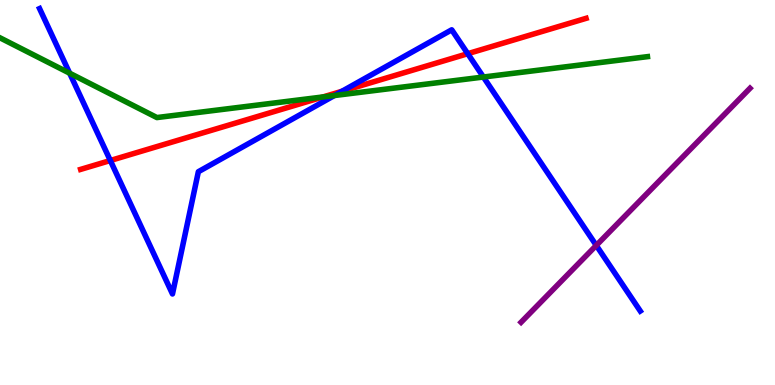[{'lines': ['blue', 'red'], 'intersections': [{'x': 1.42, 'y': 5.83}, {'x': 4.41, 'y': 7.63}, {'x': 6.04, 'y': 8.61}]}, {'lines': ['green', 'red'], 'intersections': [{'x': 4.17, 'y': 7.48}]}, {'lines': ['purple', 'red'], 'intersections': []}, {'lines': ['blue', 'green'], 'intersections': [{'x': 0.899, 'y': 8.1}, {'x': 4.31, 'y': 7.52}, {'x': 6.24, 'y': 8.0}]}, {'lines': ['blue', 'purple'], 'intersections': [{'x': 7.69, 'y': 3.63}]}, {'lines': ['green', 'purple'], 'intersections': []}]